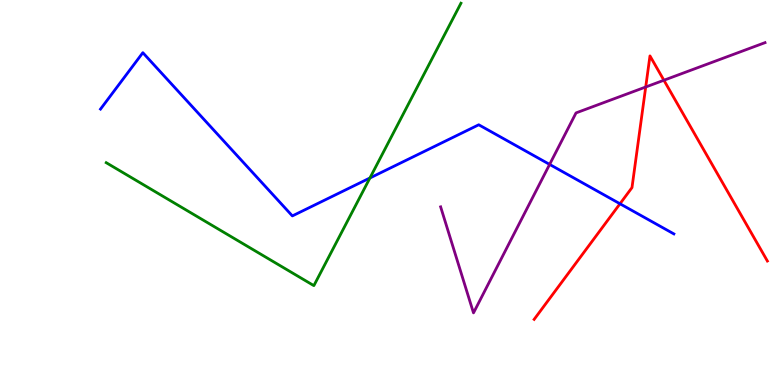[{'lines': ['blue', 'red'], 'intersections': [{'x': 8.0, 'y': 4.71}]}, {'lines': ['green', 'red'], 'intersections': []}, {'lines': ['purple', 'red'], 'intersections': [{'x': 8.33, 'y': 7.74}, {'x': 8.57, 'y': 7.92}]}, {'lines': ['blue', 'green'], 'intersections': [{'x': 4.77, 'y': 5.38}]}, {'lines': ['blue', 'purple'], 'intersections': [{'x': 7.09, 'y': 5.73}]}, {'lines': ['green', 'purple'], 'intersections': []}]